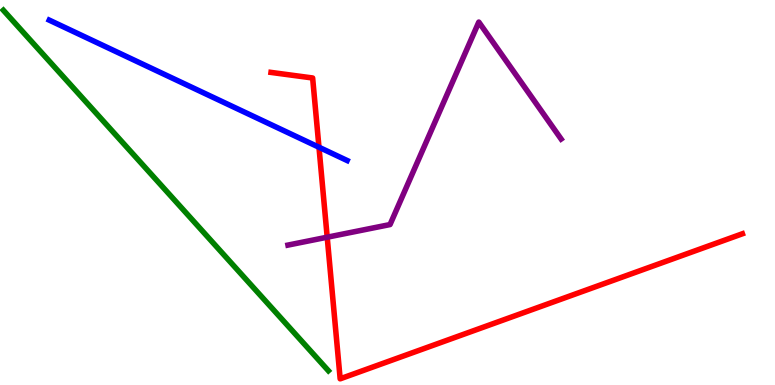[{'lines': ['blue', 'red'], 'intersections': [{'x': 4.12, 'y': 6.18}]}, {'lines': ['green', 'red'], 'intersections': []}, {'lines': ['purple', 'red'], 'intersections': [{'x': 4.22, 'y': 3.84}]}, {'lines': ['blue', 'green'], 'intersections': []}, {'lines': ['blue', 'purple'], 'intersections': []}, {'lines': ['green', 'purple'], 'intersections': []}]